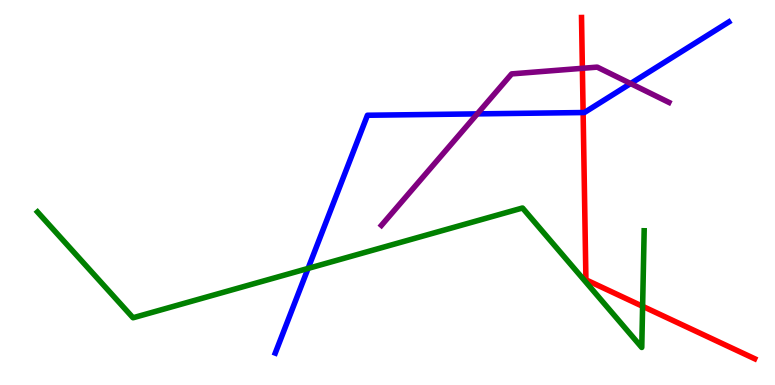[{'lines': ['blue', 'red'], 'intersections': [{'x': 7.52, 'y': 7.08}]}, {'lines': ['green', 'red'], 'intersections': [{'x': 8.29, 'y': 2.04}]}, {'lines': ['purple', 'red'], 'intersections': [{'x': 7.51, 'y': 8.23}]}, {'lines': ['blue', 'green'], 'intersections': [{'x': 3.98, 'y': 3.03}]}, {'lines': ['blue', 'purple'], 'intersections': [{'x': 6.16, 'y': 7.04}, {'x': 8.14, 'y': 7.83}]}, {'lines': ['green', 'purple'], 'intersections': []}]